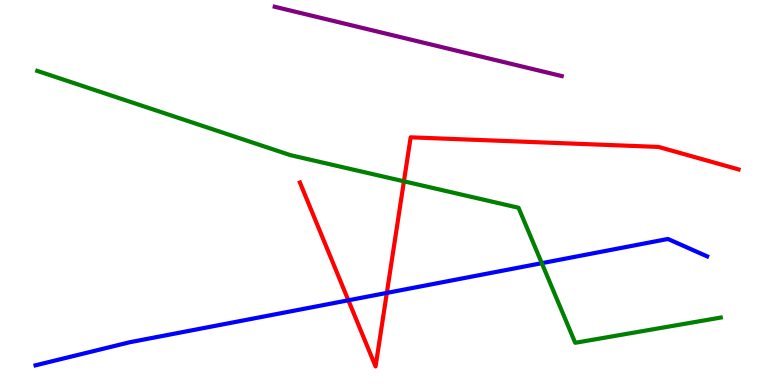[{'lines': ['blue', 'red'], 'intersections': [{'x': 4.49, 'y': 2.2}, {'x': 4.99, 'y': 2.39}]}, {'lines': ['green', 'red'], 'intersections': [{'x': 5.21, 'y': 5.29}]}, {'lines': ['purple', 'red'], 'intersections': []}, {'lines': ['blue', 'green'], 'intersections': [{'x': 6.99, 'y': 3.16}]}, {'lines': ['blue', 'purple'], 'intersections': []}, {'lines': ['green', 'purple'], 'intersections': []}]